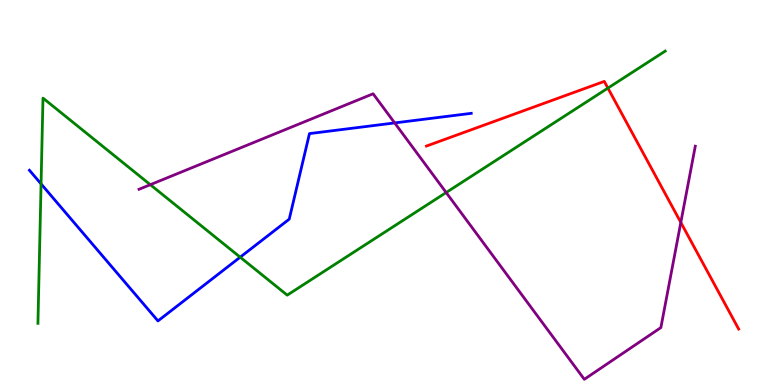[{'lines': ['blue', 'red'], 'intersections': []}, {'lines': ['green', 'red'], 'intersections': [{'x': 7.84, 'y': 7.71}]}, {'lines': ['purple', 'red'], 'intersections': [{'x': 8.78, 'y': 4.22}]}, {'lines': ['blue', 'green'], 'intersections': [{'x': 0.53, 'y': 5.22}, {'x': 3.1, 'y': 3.32}]}, {'lines': ['blue', 'purple'], 'intersections': [{'x': 5.09, 'y': 6.81}]}, {'lines': ['green', 'purple'], 'intersections': [{'x': 1.94, 'y': 5.2}, {'x': 5.76, 'y': 5.0}]}]